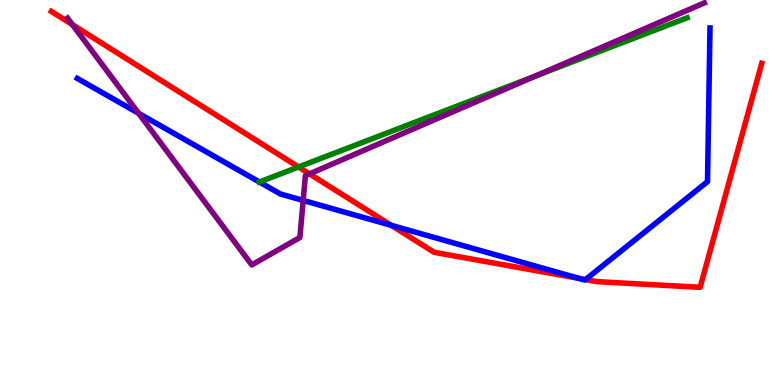[{'lines': ['blue', 'red'], 'intersections': [{'x': 5.05, 'y': 4.15}, {'x': 7.47, 'y': 2.77}, {'x': 7.56, 'y': 2.74}]}, {'lines': ['green', 'red'], 'intersections': [{'x': 3.85, 'y': 5.66}]}, {'lines': ['purple', 'red'], 'intersections': [{'x': 0.935, 'y': 9.36}, {'x': 3.99, 'y': 5.48}]}, {'lines': ['blue', 'green'], 'intersections': [{'x': 3.35, 'y': 5.27}]}, {'lines': ['blue', 'purple'], 'intersections': [{'x': 1.79, 'y': 7.06}, {'x': 3.91, 'y': 4.79}]}, {'lines': ['green', 'purple'], 'intersections': [{'x': 6.92, 'y': 8.03}]}]